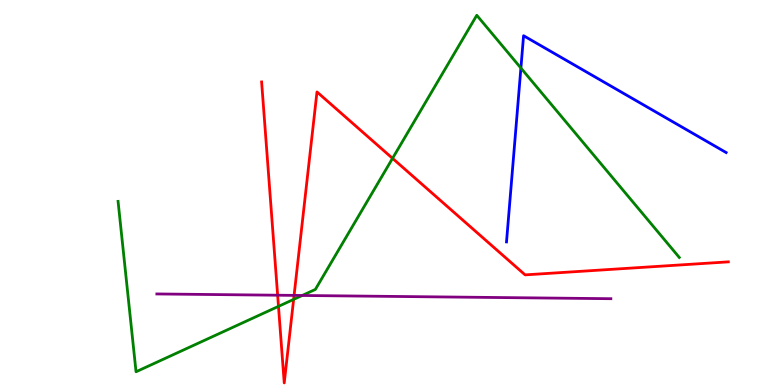[{'lines': ['blue', 'red'], 'intersections': []}, {'lines': ['green', 'red'], 'intersections': [{'x': 3.59, 'y': 2.04}, {'x': 3.79, 'y': 2.22}, {'x': 5.07, 'y': 5.89}]}, {'lines': ['purple', 'red'], 'intersections': [{'x': 3.58, 'y': 2.33}, {'x': 3.79, 'y': 2.33}]}, {'lines': ['blue', 'green'], 'intersections': [{'x': 6.72, 'y': 8.23}]}, {'lines': ['blue', 'purple'], 'intersections': []}, {'lines': ['green', 'purple'], 'intersections': [{'x': 3.9, 'y': 2.33}]}]